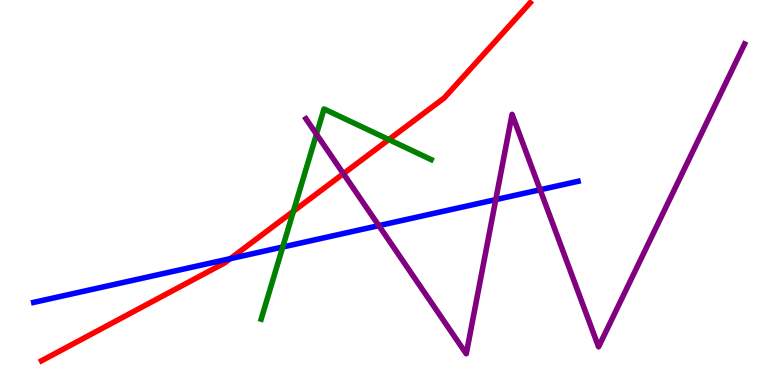[{'lines': ['blue', 'red'], 'intersections': [{'x': 2.97, 'y': 3.28}]}, {'lines': ['green', 'red'], 'intersections': [{'x': 3.79, 'y': 4.51}, {'x': 5.02, 'y': 6.37}]}, {'lines': ['purple', 'red'], 'intersections': [{'x': 4.43, 'y': 5.49}]}, {'lines': ['blue', 'green'], 'intersections': [{'x': 3.65, 'y': 3.58}]}, {'lines': ['blue', 'purple'], 'intersections': [{'x': 4.89, 'y': 4.14}, {'x': 6.4, 'y': 4.82}, {'x': 6.97, 'y': 5.07}]}, {'lines': ['green', 'purple'], 'intersections': [{'x': 4.08, 'y': 6.51}]}]